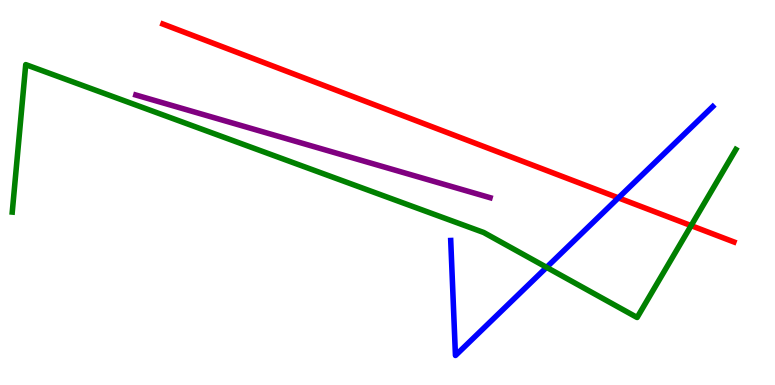[{'lines': ['blue', 'red'], 'intersections': [{'x': 7.98, 'y': 4.86}]}, {'lines': ['green', 'red'], 'intersections': [{'x': 8.92, 'y': 4.14}]}, {'lines': ['purple', 'red'], 'intersections': []}, {'lines': ['blue', 'green'], 'intersections': [{'x': 7.05, 'y': 3.06}]}, {'lines': ['blue', 'purple'], 'intersections': []}, {'lines': ['green', 'purple'], 'intersections': []}]